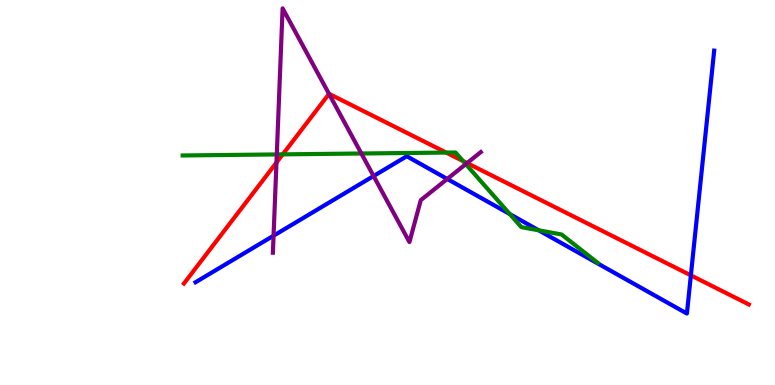[{'lines': ['blue', 'red'], 'intersections': [{'x': 8.91, 'y': 2.85}]}, {'lines': ['green', 'red'], 'intersections': [{'x': 3.65, 'y': 5.99}, {'x': 5.76, 'y': 6.04}, {'x': 5.97, 'y': 5.82}]}, {'lines': ['purple', 'red'], 'intersections': [{'x': 3.57, 'y': 5.78}, {'x': 4.25, 'y': 7.56}, {'x': 6.03, 'y': 5.76}]}, {'lines': ['blue', 'green'], 'intersections': [{'x': 6.58, 'y': 4.44}, {'x': 6.95, 'y': 4.02}]}, {'lines': ['blue', 'purple'], 'intersections': [{'x': 3.53, 'y': 3.88}, {'x': 4.82, 'y': 5.43}, {'x': 5.77, 'y': 5.35}]}, {'lines': ['green', 'purple'], 'intersections': [{'x': 3.57, 'y': 5.99}, {'x': 4.66, 'y': 6.01}, {'x': 6.01, 'y': 5.74}]}]